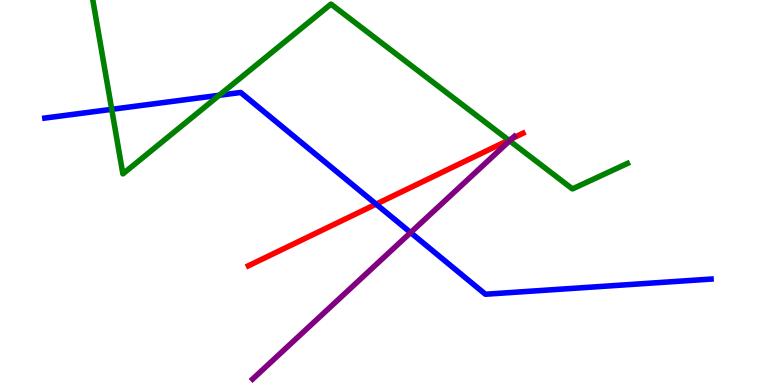[{'lines': ['blue', 'red'], 'intersections': [{'x': 4.85, 'y': 4.7}]}, {'lines': ['green', 'red'], 'intersections': [{'x': 6.56, 'y': 6.36}]}, {'lines': ['purple', 'red'], 'intersections': [{'x': 6.61, 'y': 6.4}]}, {'lines': ['blue', 'green'], 'intersections': [{'x': 1.44, 'y': 7.16}, {'x': 2.83, 'y': 7.53}]}, {'lines': ['blue', 'purple'], 'intersections': [{'x': 5.3, 'y': 3.96}]}, {'lines': ['green', 'purple'], 'intersections': [{'x': 6.58, 'y': 6.34}]}]